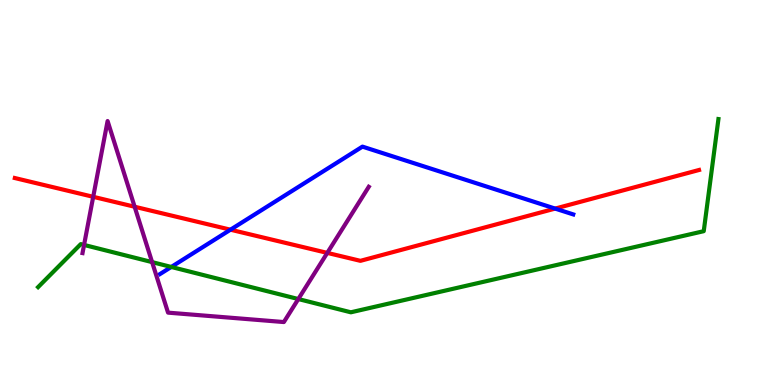[{'lines': ['blue', 'red'], 'intersections': [{'x': 2.97, 'y': 4.03}, {'x': 7.16, 'y': 4.58}]}, {'lines': ['green', 'red'], 'intersections': []}, {'lines': ['purple', 'red'], 'intersections': [{'x': 1.2, 'y': 4.89}, {'x': 1.74, 'y': 4.63}, {'x': 4.22, 'y': 3.43}]}, {'lines': ['blue', 'green'], 'intersections': [{'x': 2.21, 'y': 3.07}]}, {'lines': ['blue', 'purple'], 'intersections': []}, {'lines': ['green', 'purple'], 'intersections': [{'x': 1.08, 'y': 3.64}, {'x': 1.96, 'y': 3.19}, {'x': 3.85, 'y': 2.23}]}]